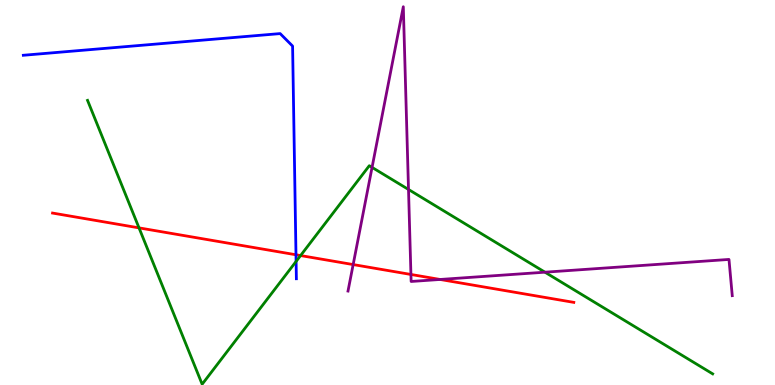[{'lines': ['blue', 'red'], 'intersections': [{'x': 3.82, 'y': 3.38}]}, {'lines': ['green', 'red'], 'intersections': [{'x': 1.79, 'y': 4.08}, {'x': 3.88, 'y': 3.36}]}, {'lines': ['purple', 'red'], 'intersections': [{'x': 4.56, 'y': 3.13}, {'x': 5.3, 'y': 2.87}, {'x': 5.68, 'y': 2.74}]}, {'lines': ['blue', 'green'], 'intersections': [{'x': 3.82, 'y': 3.21}]}, {'lines': ['blue', 'purple'], 'intersections': []}, {'lines': ['green', 'purple'], 'intersections': [{'x': 4.8, 'y': 5.65}, {'x': 5.27, 'y': 5.08}, {'x': 7.03, 'y': 2.93}]}]